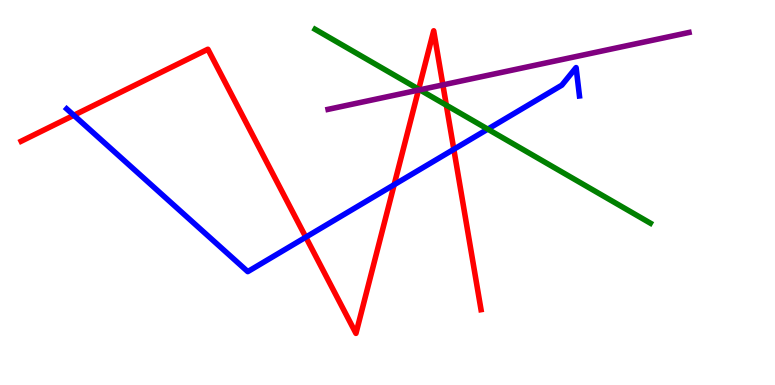[{'lines': ['blue', 'red'], 'intersections': [{'x': 0.953, 'y': 7.01}, {'x': 3.95, 'y': 3.84}, {'x': 5.09, 'y': 5.2}, {'x': 5.86, 'y': 6.12}]}, {'lines': ['green', 'red'], 'intersections': [{'x': 5.4, 'y': 7.68}, {'x': 5.76, 'y': 7.27}]}, {'lines': ['purple', 'red'], 'intersections': [{'x': 5.4, 'y': 7.66}, {'x': 5.71, 'y': 7.79}]}, {'lines': ['blue', 'green'], 'intersections': [{'x': 6.29, 'y': 6.65}]}, {'lines': ['blue', 'purple'], 'intersections': []}, {'lines': ['green', 'purple'], 'intersections': [{'x': 5.42, 'y': 7.67}]}]